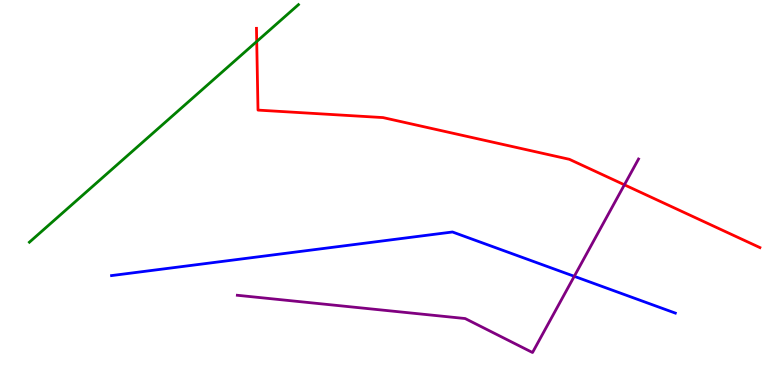[{'lines': ['blue', 'red'], 'intersections': []}, {'lines': ['green', 'red'], 'intersections': [{'x': 3.31, 'y': 8.92}]}, {'lines': ['purple', 'red'], 'intersections': [{'x': 8.06, 'y': 5.2}]}, {'lines': ['blue', 'green'], 'intersections': []}, {'lines': ['blue', 'purple'], 'intersections': [{'x': 7.41, 'y': 2.82}]}, {'lines': ['green', 'purple'], 'intersections': []}]